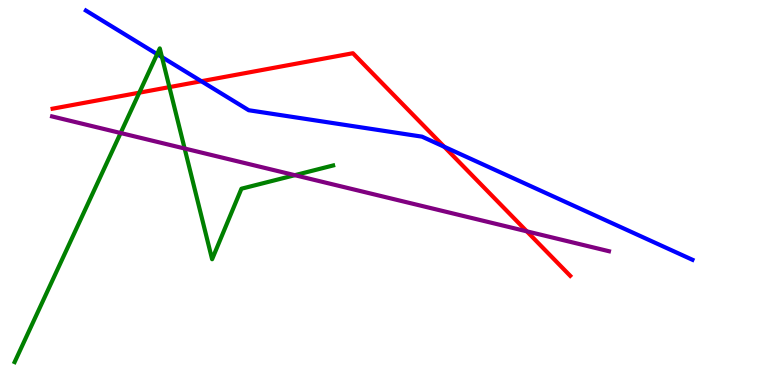[{'lines': ['blue', 'red'], 'intersections': [{'x': 2.6, 'y': 7.89}, {'x': 5.73, 'y': 6.19}]}, {'lines': ['green', 'red'], 'intersections': [{'x': 1.8, 'y': 7.59}, {'x': 2.19, 'y': 7.74}]}, {'lines': ['purple', 'red'], 'intersections': [{'x': 6.8, 'y': 3.99}]}, {'lines': ['blue', 'green'], 'intersections': [{'x': 2.03, 'y': 8.59}, {'x': 2.09, 'y': 8.52}]}, {'lines': ['blue', 'purple'], 'intersections': []}, {'lines': ['green', 'purple'], 'intersections': [{'x': 1.56, 'y': 6.54}, {'x': 2.38, 'y': 6.14}, {'x': 3.8, 'y': 5.45}]}]